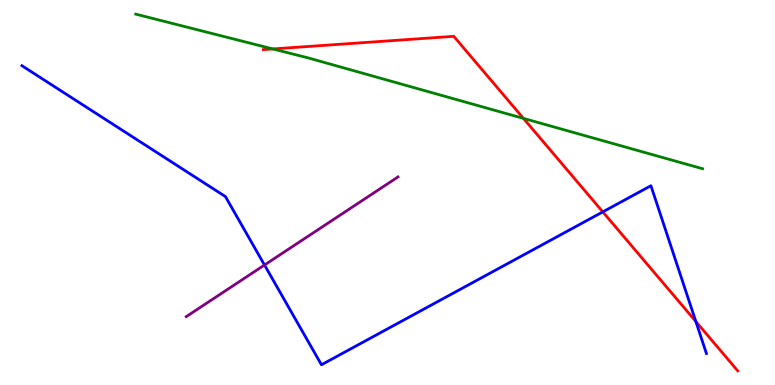[{'lines': ['blue', 'red'], 'intersections': [{'x': 7.78, 'y': 4.5}, {'x': 8.98, 'y': 1.65}]}, {'lines': ['green', 'red'], 'intersections': [{'x': 3.52, 'y': 8.73}, {'x': 6.75, 'y': 6.92}]}, {'lines': ['purple', 'red'], 'intersections': []}, {'lines': ['blue', 'green'], 'intersections': []}, {'lines': ['blue', 'purple'], 'intersections': [{'x': 3.41, 'y': 3.12}]}, {'lines': ['green', 'purple'], 'intersections': []}]